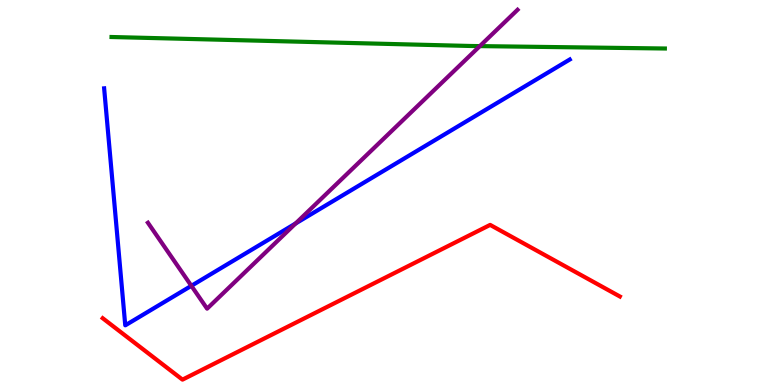[{'lines': ['blue', 'red'], 'intersections': []}, {'lines': ['green', 'red'], 'intersections': []}, {'lines': ['purple', 'red'], 'intersections': []}, {'lines': ['blue', 'green'], 'intersections': []}, {'lines': ['blue', 'purple'], 'intersections': [{'x': 2.47, 'y': 2.58}, {'x': 3.81, 'y': 4.2}]}, {'lines': ['green', 'purple'], 'intersections': [{'x': 6.19, 'y': 8.8}]}]